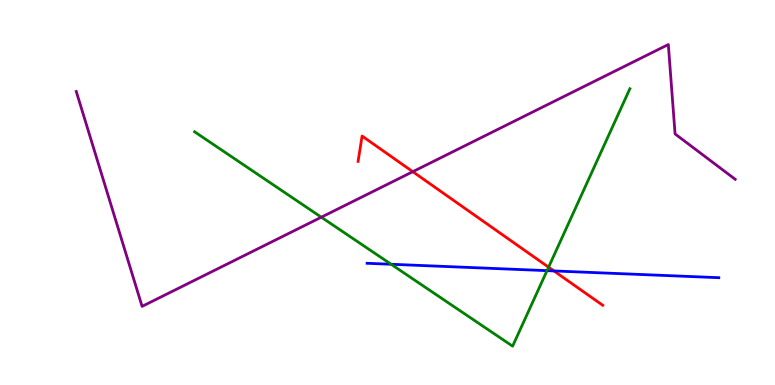[{'lines': ['blue', 'red'], 'intersections': [{'x': 7.15, 'y': 2.96}]}, {'lines': ['green', 'red'], 'intersections': [{'x': 7.08, 'y': 3.06}]}, {'lines': ['purple', 'red'], 'intersections': [{'x': 5.33, 'y': 5.54}]}, {'lines': ['blue', 'green'], 'intersections': [{'x': 5.05, 'y': 3.14}, {'x': 7.06, 'y': 2.97}]}, {'lines': ['blue', 'purple'], 'intersections': []}, {'lines': ['green', 'purple'], 'intersections': [{'x': 4.15, 'y': 4.36}]}]